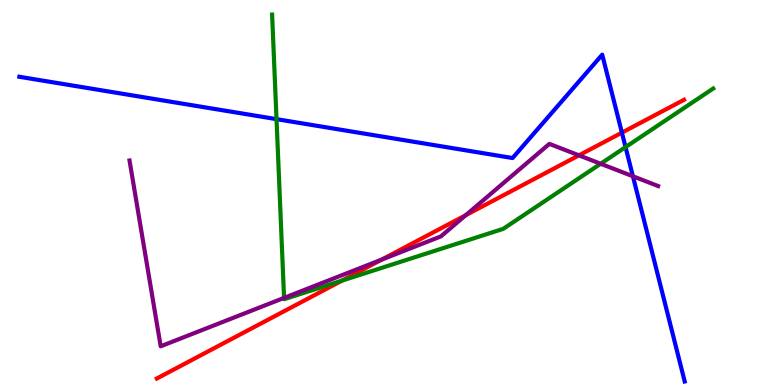[{'lines': ['blue', 'red'], 'intersections': [{'x': 8.02, 'y': 6.55}]}, {'lines': ['green', 'red'], 'intersections': [{'x': 4.41, 'y': 2.71}]}, {'lines': ['purple', 'red'], 'intersections': [{'x': 4.93, 'y': 3.26}, {'x': 6.01, 'y': 4.41}, {'x': 7.47, 'y': 5.97}]}, {'lines': ['blue', 'green'], 'intersections': [{'x': 3.57, 'y': 6.91}, {'x': 8.07, 'y': 6.18}]}, {'lines': ['blue', 'purple'], 'intersections': [{'x': 8.17, 'y': 5.42}]}, {'lines': ['green', 'purple'], 'intersections': [{'x': 3.67, 'y': 2.26}, {'x': 7.75, 'y': 5.75}]}]